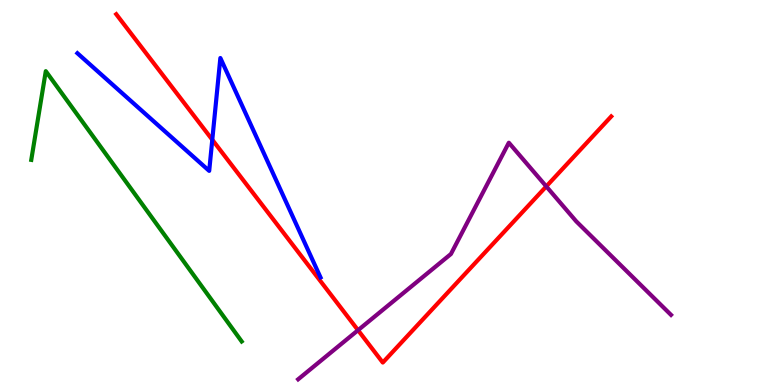[{'lines': ['blue', 'red'], 'intersections': [{'x': 2.74, 'y': 6.37}]}, {'lines': ['green', 'red'], 'intersections': []}, {'lines': ['purple', 'red'], 'intersections': [{'x': 4.62, 'y': 1.42}, {'x': 7.05, 'y': 5.16}]}, {'lines': ['blue', 'green'], 'intersections': []}, {'lines': ['blue', 'purple'], 'intersections': []}, {'lines': ['green', 'purple'], 'intersections': []}]